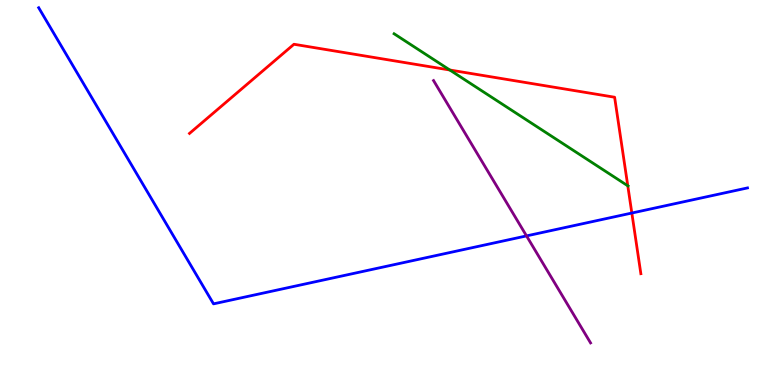[{'lines': ['blue', 'red'], 'intersections': [{'x': 8.15, 'y': 4.47}]}, {'lines': ['green', 'red'], 'intersections': [{'x': 5.8, 'y': 8.18}, {'x': 8.1, 'y': 5.17}]}, {'lines': ['purple', 'red'], 'intersections': []}, {'lines': ['blue', 'green'], 'intersections': []}, {'lines': ['blue', 'purple'], 'intersections': [{'x': 6.79, 'y': 3.87}]}, {'lines': ['green', 'purple'], 'intersections': []}]